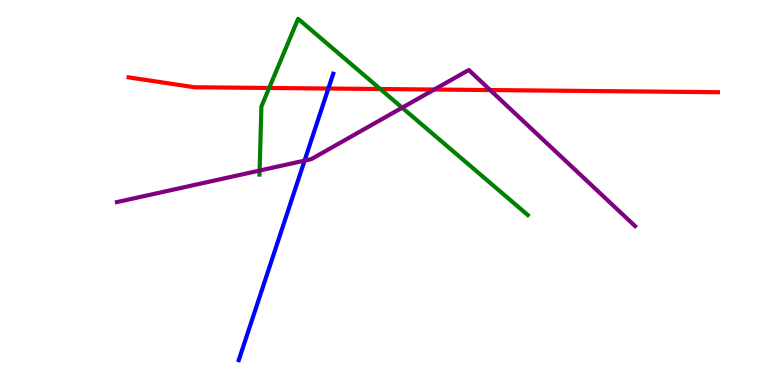[{'lines': ['blue', 'red'], 'intersections': [{'x': 4.24, 'y': 7.7}]}, {'lines': ['green', 'red'], 'intersections': [{'x': 3.47, 'y': 7.72}, {'x': 4.91, 'y': 7.69}]}, {'lines': ['purple', 'red'], 'intersections': [{'x': 5.6, 'y': 7.67}, {'x': 6.32, 'y': 7.66}]}, {'lines': ['blue', 'green'], 'intersections': []}, {'lines': ['blue', 'purple'], 'intersections': [{'x': 3.93, 'y': 5.83}]}, {'lines': ['green', 'purple'], 'intersections': [{'x': 3.35, 'y': 5.57}, {'x': 5.19, 'y': 7.2}]}]